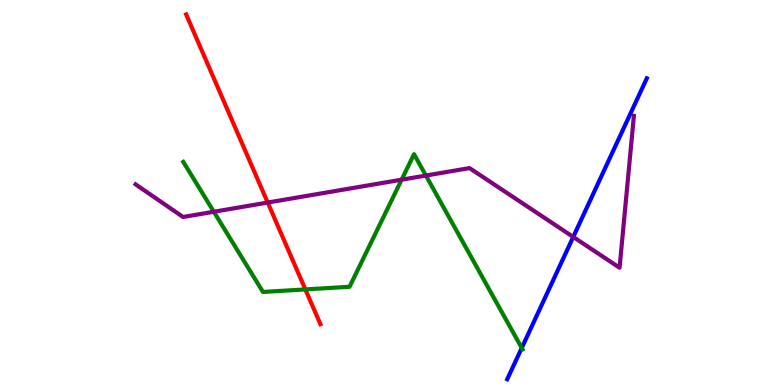[{'lines': ['blue', 'red'], 'intersections': []}, {'lines': ['green', 'red'], 'intersections': [{'x': 3.94, 'y': 2.48}]}, {'lines': ['purple', 'red'], 'intersections': [{'x': 3.45, 'y': 4.74}]}, {'lines': ['blue', 'green'], 'intersections': [{'x': 6.73, 'y': 0.962}]}, {'lines': ['blue', 'purple'], 'intersections': [{'x': 7.4, 'y': 3.85}]}, {'lines': ['green', 'purple'], 'intersections': [{'x': 2.76, 'y': 4.5}, {'x': 5.18, 'y': 5.33}, {'x': 5.5, 'y': 5.44}]}]